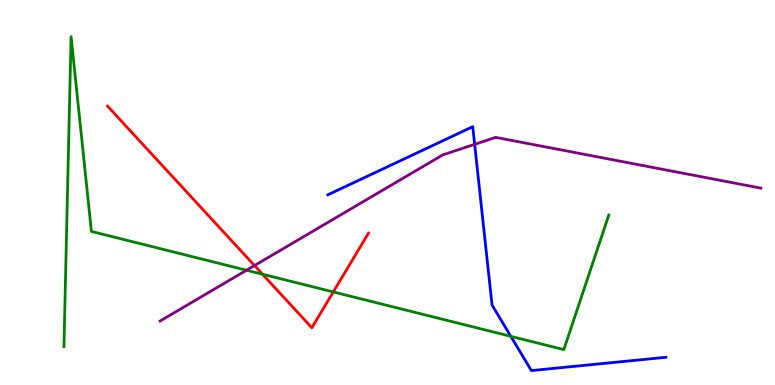[{'lines': ['blue', 'red'], 'intersections': []}, {'lines': ['green', 'red'], 'intersections': [{'x': 3.39, 'y': 2.88}, {'x': 4.3, 'y': 2.42}]}, {'lines': ['purple', 'red'], 'intersections': [{'x': 3.28, 'y': 3.1}]}, {'lines': ['blue', 'green'], 'intersections': [{'x': 6.59, 'y': 1.26}]}, {'lines': ['blue', 'purple'], 'intersections': [{'x': 6.12, 'y': 6.25}]}, {'lines': ['green', 'purple'], 'intersections': [{'x': 3.18, 'y': 2.98}]}]